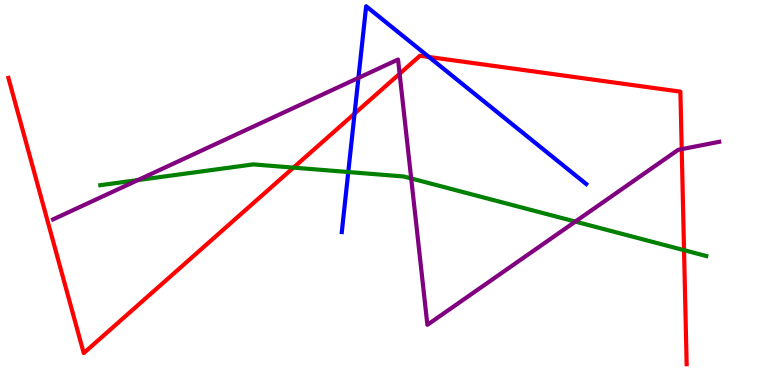[{'lines': ['blue', 'red'], 'intersections': [{'x': 4.58, 'y': 7.05}, {'x': 5.53, 'y': 8.52}]}, {'lines': ['green', 'red'], 'intersections': [{'x': 3.79, 'y': 5.65}, {'x': 8.83, 'y': 3.5}]}, {'lines': ['purple', 'red'], 'intersections': [{'x': 5.16, 'y': 8.08}, {'x': 8.8, 'y': 6.13}]}, {'lines': ['blue', 'green'], 'intersections': [{'x': 4.49, 'y': 5.53}]}, {'lines': ['blue', 'purple'], 'intersections': [{'x': 4.62, 'y': 7.98}]}, {'lines': ['green', 'purple'], 'intersections': [{'x': 1.78, 'y': 5.32}, {'x': 5.31, 'y': 5.37}, {'x': 7.42, 'y': 4.24}]}]